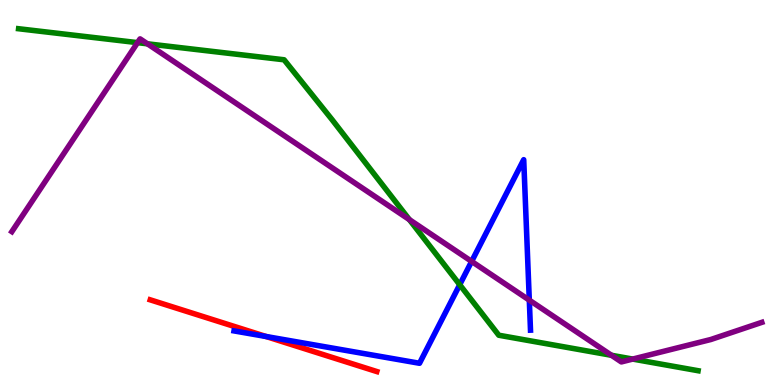[{'lines': ['blue', 'red'], 'intersections': [{'x': 3.43, 'y': 1.26}]}, {'lines': ['green', 'red'], 'intersections': []}, {'lines': ['purple', 'red'], 'intersections': []}, {'lines': ['blue', 'green'], 'intersections': [{'x': 5.93, 'y': 2.6}]}, {'lines': ['blue', 'purple'], 'intersections': [{'x': 6.09, 'y': 3.21}, {'x': 6.83, 'y': 2.2}]}, {'lines': ['green', 'purple'], 'intersections': [{'x': 1.77, 'y': 8.89}, {'x': 1.9, 'y': 8.86}, {'x': 5.28, 'y': 4.3}, {'x': 7.89, 'y': 0.772}, {'x': 8.16, 'y': 0.673}]}]